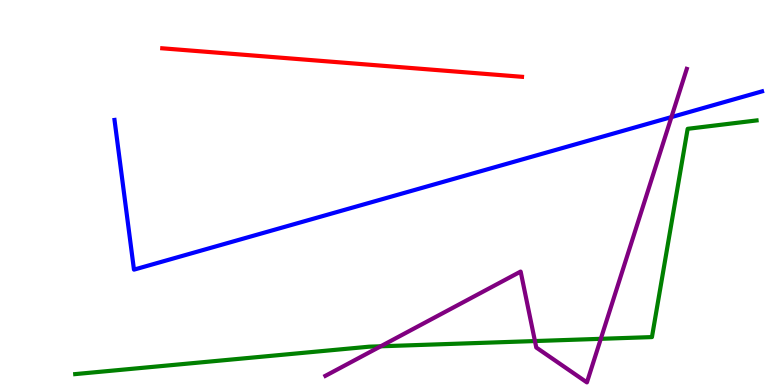[{'lines': ['blue', 'red'], 'intersections': []}, {'lines': ['green', 'red'], 'intersections': []}, {'lines': ['purple', 'red'], 'intersections': []}, {'lines': ['blue', 'green'], 'intersections': []}, {'lines': ['blue', 'purple'], 'intersections': [{'x': 8.66, 'y': 6.96}]}, {'lines': ['green', 'purple'], 'intersections': [{'x': 4.91, 'y': 1.01}, {'x': 6.9, 'y': 1.14}, {'x': 7.75, 'y': 1.2}]}]